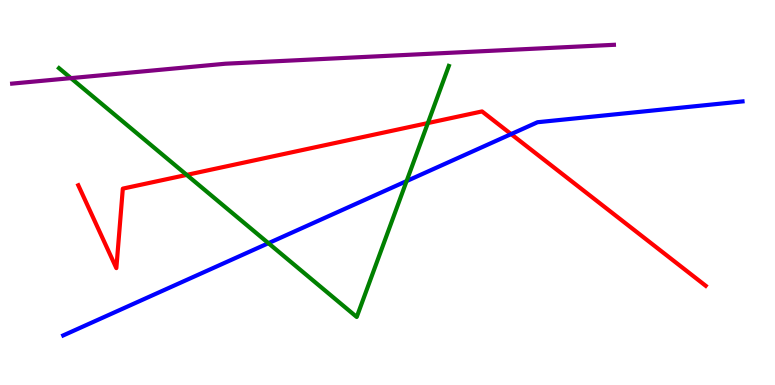[{'lines': ['blue', 'red'], 'intersections': [{'x': 6.6, 'y': 6.52}]}, {'lines': ['green', 'red'], 'intersections': [{'x': 2.41, 'y': 5.46}, {'x': 5.52, 'y': 6.8}]}, {'lines': ['purple', 'red'], 'intersections': []}, {'lines': ['blue', 'green'], 'intersections': [{'x': 3.46, 'y': 3.68}, {'x': 5.25, 'y': 5.3}]}, {'lines': ['blue', 'purple'], 'intersections': []}, {'lines': ['green', 'purple'], 'intersections': [{'x': 0.915, 'y': 7.97}]}]